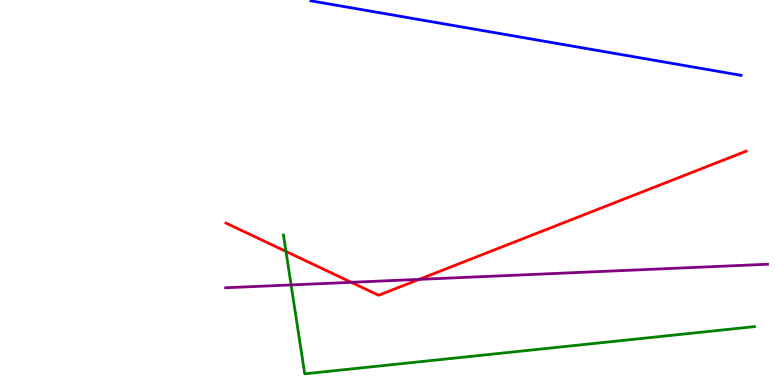[{'lines': ['blue', 'red'], 'intersections': []}, {'lines': ['green', 'red'], 'intersections': [{'x': 3.69, 'y': 3.47}]}, {'lines': ['purple', 'red'], 'intersections': [{'x': 4.53, 'y': 2.67}, {'x': 5.41, 'y': 2.74}]}, {'lines': ['blue', 'green'], 'intersections': []}, {'lines': ['blue', 'purple'], 'intersections': []}, {'lines': ['green', 'purple'], 'intersections': [{'x': 3.76, 'y': 2.6}]}]